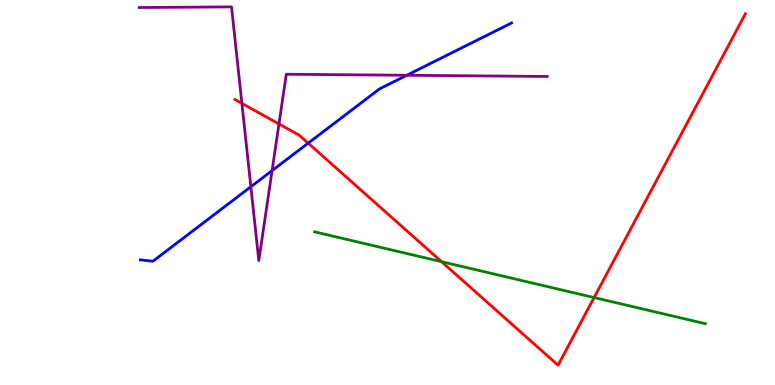[{'lines': ['blue', 'red'], 'intersections': [{'x': 3.98, 'y': 6.28}]}, {'lines': ['green', 'red'], 'intersections': [{'x': 5.7, 'y': 3.2}, {'x': 7.67, 'y': 2.27}]}, {'lines': ['purple', 'red'], 'intersections': [{'x': 3.12, 'y': 7.31}, {'x': 3.6, 'y': 6.78}]}, {'lines': ['blue', 'green'], 'intersections': []}, {'lines': ['blue', 'purple'], 'intersections': [{'x': 3.24, 'y': 5.15}, {'x': 3.51, 'y': 5.57}, {'x': 5.25, 'y': 8.04}]}, {'lines': ['green', 'purple'], 'intersections': []}]